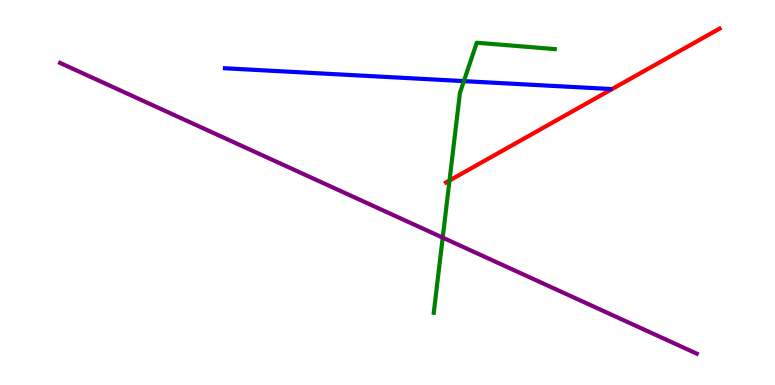[{'lines': ['blue', 'red'], 'intersections': []}, {'lines': ['green', 'red'], 'intersections': [{'x': 5.8, 'y': 5.31}]}, {'lines': ['purple', 'red'], 'intersections': []}, {'lines': ['blue', 'green'], 'intersections': [{'x': 5.99, 'y': 7.89}]}, {'lines': ['blue', 'purple'], 'intersections': []}, {'lines': ['green', 'purple'], 'intersections': [{'x': 5.71, 'y': 3.83}]}]